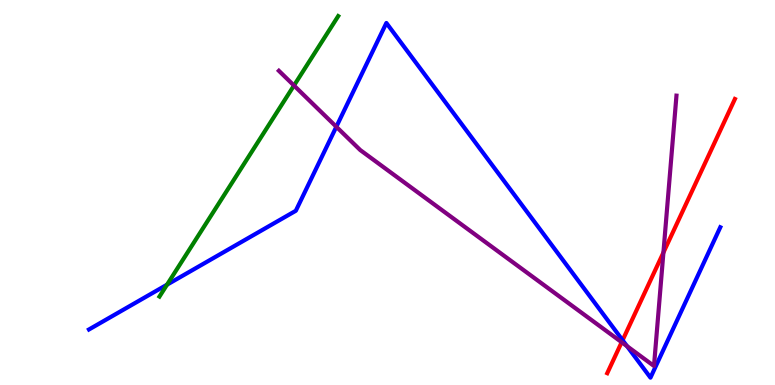[{'lines': ['blue', 'red'], 'intersections': [{'x': 8.03, 'y': 1.16}]}, {'lines': ['green', 'red'], 'intersections': []}, {'lines': ['purple', 'red'], 'intersections': [{'x': 8.02, 'y': 1.11}, {'x': 8.56, 'y': 3.44}]}, {'lines': ['blue', 'green'], 'intersections': [{'x': 2.16, 'y': 2.61}]}, {'lines': ['blue', 'purple'], 'intersections': [{'x': 4.34, 'y': 6.71}, {'x': 8.09, 'y': 1.01}]}, {'lines': ['green', 'purple'], 'intersections': [{'x': 3.79, 'y': 7.78}]}]